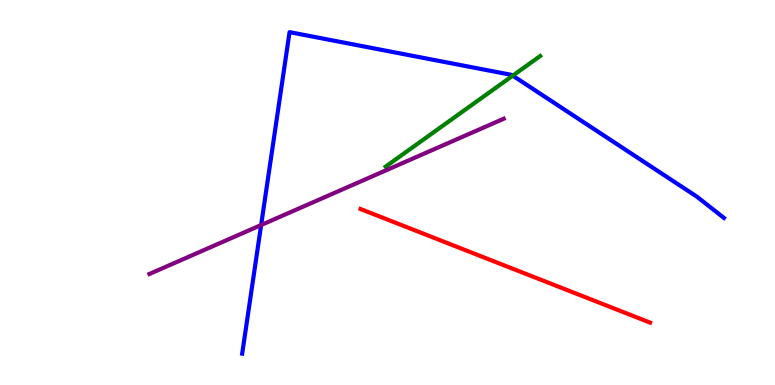[{'lines': ['blue', 'red'], 'intersections': []}, {'lines': ['green', 'red'], 'intersections': []}, {'lines': ['purple', 'red'], 'intersections': []}, {'lines': ['blue', 'green'], 'intersections': [{'x': 6.62, 'y': 8.03}]}, {'lines': ['blue', 'purple'], 'intersections': [{'x': 3.37, 'y': 4.15}]}, {'lines': ['green', 'purple'], 'intersections': []}]